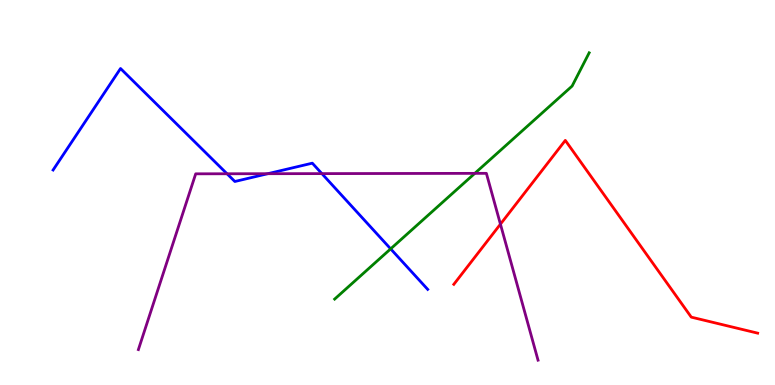[{'lines': ['blue', 'red'], 'intersections': []}, {'lines': ['green', 'red'], 'intersections': []}, {'lines': ['purple', 'red'], 'intersections': [{'x': 6.46, 'y': 4.18}]}, {'lines': ['blue', 'green'], 'intersections': [{'x': 5.04, 'y': 3.54}]}, {'lines': ['blue', 'purple'], 'intersections': [{'x': 2.93, 'y': 5.49}, {'x': 3.46, 'y': 5.49}, {'x': 4.15, 'y': 5.49}]}, {'lines': ['green', 'purple'], 'intersections': [{'x': 6.13, 'y': 5.5}]}]